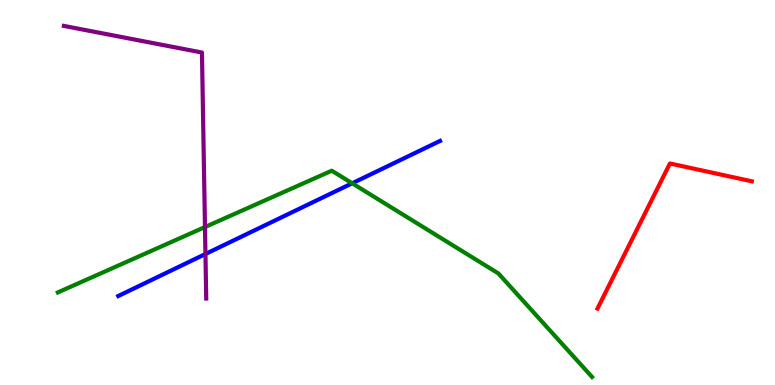[{'lines': ['blue', 'red'], 'intersections': []}, {'lines': ['green', 'red'], 'intersections': []}, {'lines': ['purple', 'red'], 'intersections': []}, {'lines': ['blue', 'green'], 'intersections': [{'x': 4.54, 'y': 5.24}]}, {'lines': ['blue', 'purple'], 'intersections': [{'x': 2.65, 'y': 3.4}]}, {'lines': ['green', 'purple'], 'intersections': [{'x': 2.64, 'y': 4.1}]}]